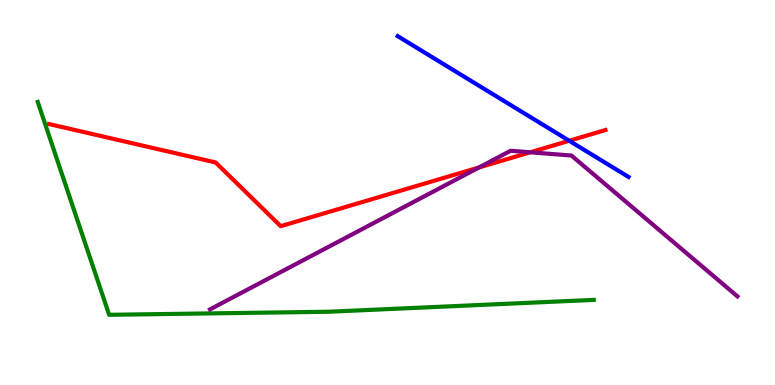[{'lines': ['blue', 'red'], 'intersections': [{'x': 7.34, 'y': 6.34}]}, {'lines': ['green', 'red'], 'intersections': []}, {'lines': ['purple', 'red'], 'intersections': [{'x': 6.18, 'y': 5.65}, {'x': 6.84, 'y': 6.04}]}, {'lines': ['blue', 'green'], 'intersections': []}, {'lines': ['blue', 'purple'], 'intersections': []}, {'lines': ['green', 'purple'], 'intersections': []}]